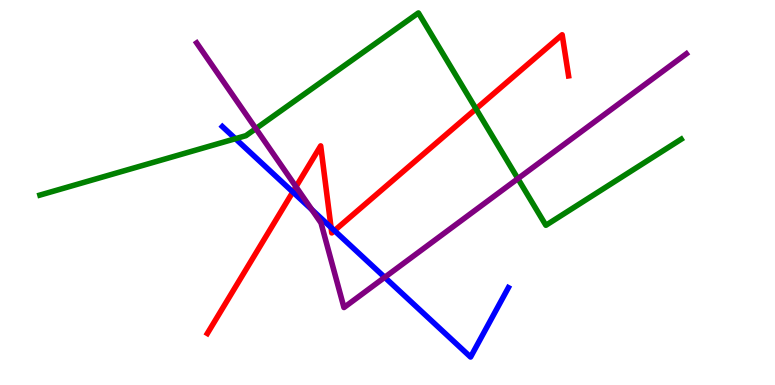[{'lines': ['blue', 'red'], 'intersections': [{'x': 3.78, 'y': 5.01}, {'x': 4.27, 'y': 4.09}, {'x': 4.32, 'y': 4.01}]}, {'lines': ['green', 'red'], 'intersections': [{'x': 6.14, 'y': 7.17}]}, {'lines': ['purple', 'red'], 'intersections': [{'x': 3.82, 'y': 5.15}]}, {'lines': ['blue', 'green'], 'intersections': [{'x': 3.04, 'y': 6.4}]}, {'lines': ['blue', 'purple'], 'intersections': [{'x': 4.02, 'y': 4.56}, {'x': 4.96, 'y': 2.8}]}, {'lines': ['green', 'purple'], 'intersections': [{'x': 3.3, 'y': 6.66}, {'x': 6.68, 'y': 5.36}]}]